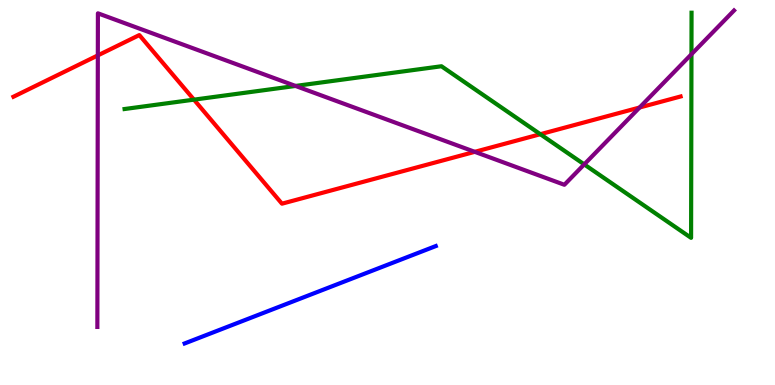[{'lines': ['blue', 'red'], 'intersections': []}, {'lines': ['green', 'red'], 'intersections': [{'x': 2.5, 'y': 7.41}, {'x': 6.97, 'y': 6.51}]}, {'lines': ['purple', 'red'], 'intersections': [{'x': 1.26, 'y': 8.56}, {'x': 6.13, 'y': 6.06}, {'x': 8.25, 'y': 7.21}]}, {'lines': ['blue', 'green'], 'intersections': []}, {'lines': ['blue', 'purple'], 'intersections': []}, {'lines': ['green', 'purple'], 'intersections': [{'x': 3.81, 'y': 7.77}, {'x': 7.54, 'y': 5.73}, {'x': 8.92, 'y': 8.59}]}]